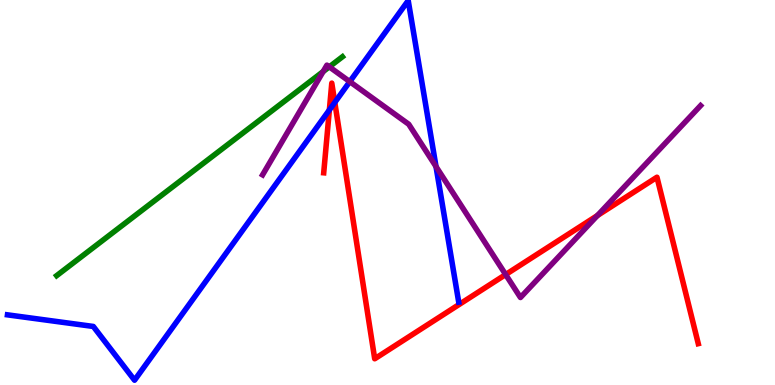[{'lines': ['blue', 'red'], 'intersections': [{'x': 4.25, 'y': 7.14}, {'x': 4.32, 'y': 7.34}]}, {'lines': ['green', 'red'], 'intersections': []}, {'lines': ['purple', 'red'], 'intersections': [{'x': 6.52, 'y': 2.87}, {'x': 7.71, 'y': 4.4}]}, {'lines': ['blue', 'green'], 'intersections': []}, {'lines': ['blue', 'purple'], 'intersections': [{'x': 4.51, 'y': 7.88}, {'x': 5.63, 'y': 5.67}]}, {'lines': ['green', 'purple'], 'intersections': [{'x': 4.17, 'y': 8.14}, {'x': 4.25, 'y': 8.26}]}]